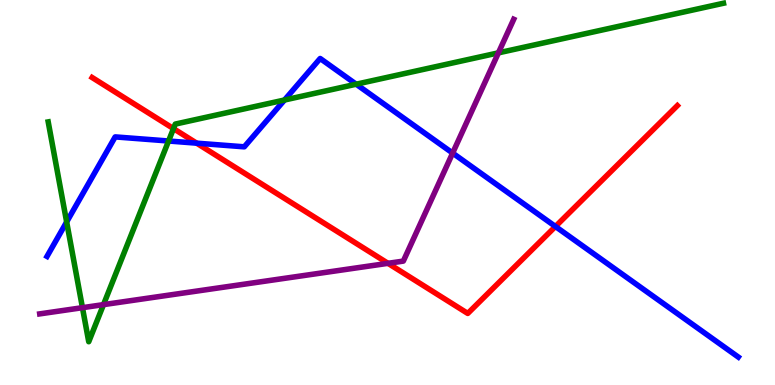[{'lines': ['blue', 'red'], 'intersections': [{'x': 2.54, 'y': 6.28}, {'x': 7.17, 'y': 4.12}]}, {'lines': ['green', 'red'], 'intersections': [{'x': 2.24, 'y': 6.66}]}, {'lines': ['purple', 'red'], 'intersections': [{'x': 5.01, 'y': 3.16}]}, {'lines': ['blue', 'green'], 'intersections': [{'x': 0.86, 'y': 4.24}, {'x': 2.17, 'y': 6.34}, {'x': 3.67, 'y': 7.4}, {'x': 4.6, 'y': 7.81}]}, {'lines': ['blue', 'purple'], 'intersections': [{'x': 5.84, 'y': 6.02}]}, {'lines': ['green', 'purple'], 'intersections': [{'x': 1.06, 'y': 2.01}, {'x': 1.34, 'y': 2.09}, {'x': 6.43, 'y': 8.63}]}]